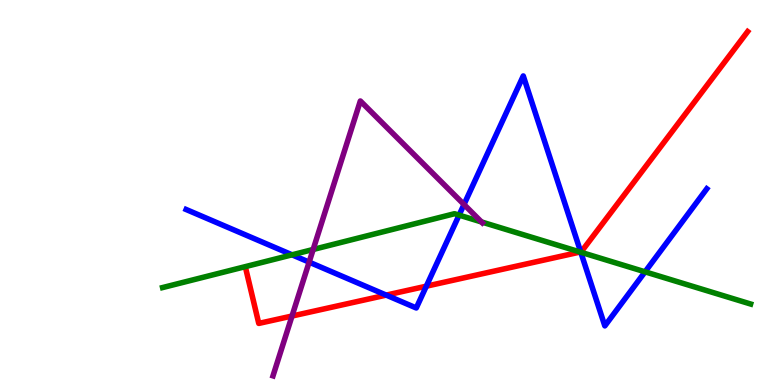[{'lines': ['blue', 'red'], 'intersections': [{'x': 4.98, 'y': 2.33}, {'x': 5.5, 'y': 2.57}, {'x': 7.49, 'y': 3.46}]}, {'lines': ['green', 'red'], 'intersections': [{'x': 7.49, 'y': 3.45}]}, {'lines': ['purple', 'red'], 'intersections': [{'x': 3.77, 'y': 1.79}]}, {'lines': ['blue', 'green'], 'intersections': [{'x': 3.77, 'y': 3.38}, {'x': 5.92, 'y': 4.41}, {'x': 7.49, 'y': 3.45}, {'x': 8.32, 'y': 2.94}]}, {'lines': ['blue', 'purple'], 'intersections': [{'x': 3.99, 'y': 3.19}, {'x': 5.99, 'y': 4.69}]}, {'lines': ['green', 'purple'], 'intersections': [{'x': 4.04, 'y': 3.52}, {'x': 6.21, 'y': 4.23}]}]